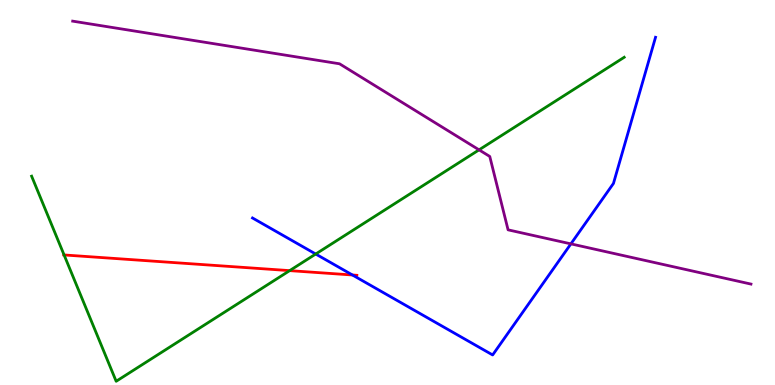[{'lines': ['blue', 'red'], 'intersections': [{'x': 4.55, 'y': 2.86}]}, {'lines': ['green', 'red'], 'intersections': [{'x': 0.827, 'y': 3.38}, {'x': 3.74, 'y': 2.97}]}, {'lines': ['purple', 'red'], 'intersections': []}, {'lines': ['blue', 'green'], 'intersections': [{'x': 4.07, 'y': 3.4}]}, {'lines': ['blue', 'purple'], 'intersections': [{'x': 7.37, 'y': 3.67}]}, {'lines': ['green', 'purple'], 'intersections': [{'x': 6.18, 'y': 6.11}]}]